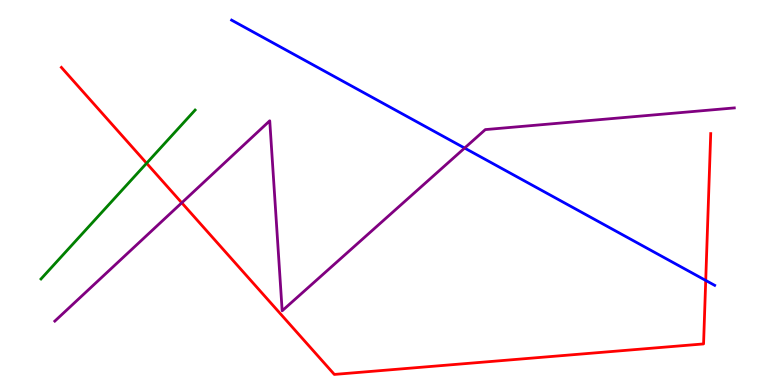[{'lines': ['blue', 'red'], 'intersections': [{'x': 9.11, 'y': 2.72}]}, {'lines': ['green', 'red'], 'intersections': [{'x': 1.89, 'y': 5.76}]}, {'lines': ['purple', 'red'], 'intersections': [{'x': 2.35, 'y': 4.73}]}, {'lines': ['blue', 'green'], 'intersections': []}, {'lines': ['blue', 'purple'], 'intersections': [{'x': 5.99, 'y': 6.15}]}, {'lines': ['green', 'purple'], 'intersections': []}]